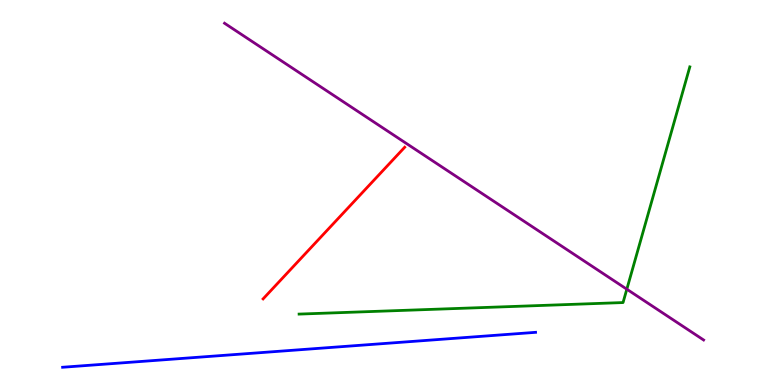[{'lines': ['blue', 'red'], 'intersections': []}, {'lines': ['green', 'red'], 'intersections': []}, {'lines': ['purple', 'red'], 'intersections': []}, {'lines': ['blue', 'green'], 'intersections': []}, {'lines': ['blue', 'purple'], 'intersections': []}, {'lines': ['green', 'purple'], 'intersections': [{'x': 8.09, 'y': 2.49}]}]